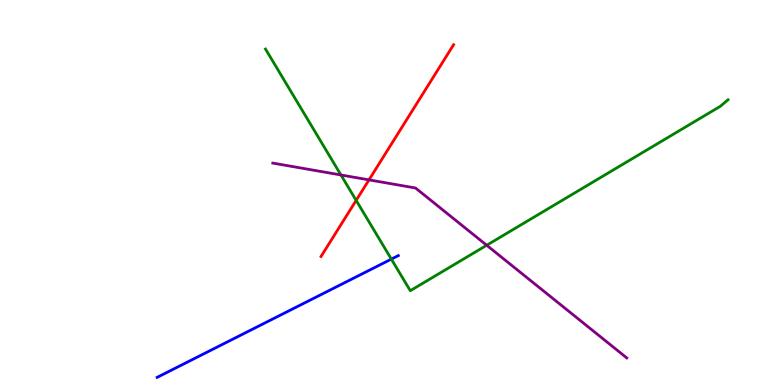[{'lines': ['blue', 'red'], 'intersections': []}, {'lines': ['green', 'red'], 'intersections': [{'x': 4.6, 'y': 4.8}]}, {'lines': ['purple', 'red'], 'intersections': [{'x': 4.76, 'y': 5.33}]}, {'lines': ['blue', 'green'], 'intersections': [{'x': 5.05, 'y': 3.27}]}, {'lines': ['blue', 'purple'], 'intersections': []}, {'lines': ['green', 'purple'], 'intersections': [{'x': 4.4, 'y': 5.46}, {'x': 6.28, 'y': 3.63}]}]